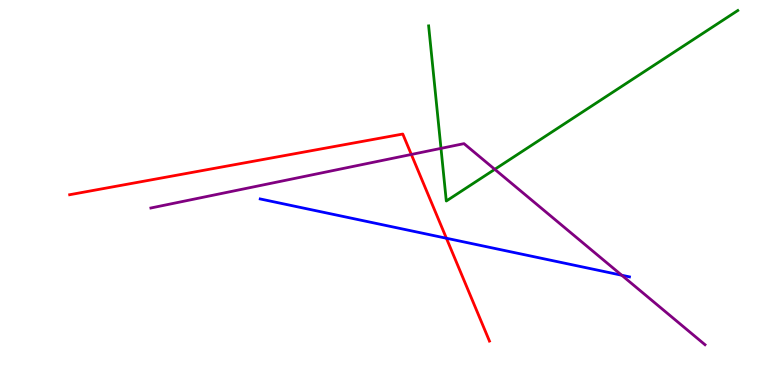[{'lines': ['blue', 'red'], 'intersections': [{'x': 5.76, 'y': 3.81}]}, {'lines': ['green', 'red'], 'intersections': []}, {'lines': ['purple', 'red'], 'intersections': [{'x': 5.31, 'y': 5.99}]}, {'lines': ['blue', 'green'], 'intersections': []}, {'lines': ['blue', 'purple'], 'intersections': [{'x': 8.02, 'y': 2.85}]}, {'lines': ['green', 'purple'], 'intersections': [{'x': 5.69, 'y': 6.15}, {'x': 6.38, 'y': 5.6}]}]